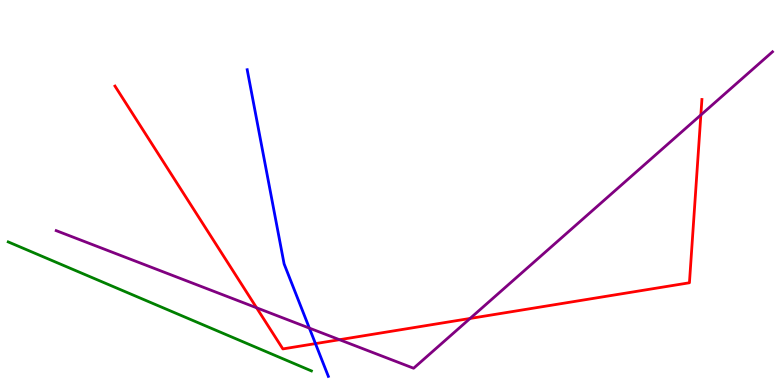[{'lines': ['blue', 'red'], 'intersections': [{'x': 4.07, 'y': 1.08}]}, {'lines': ['green', 'red'], 'intersections': []}, {'lines': ['purple', 'red'], 'intersections': [{'x': 3.31, 'y': 2.01}, {'x': 4.38, 'y': 1.18}, {'x': 6.07, 'y': 1.73}, {'x': 9.04, 'y': 7.01}]}, {'lines': ['blue', 'green'], 'intersections': []}, {'lines': ['blue', 'purple'], 'intersections': [{'x': 3.99, 'y': 1.48}]}, {'lines': ['green', 'purple'], 'intersections': []}]